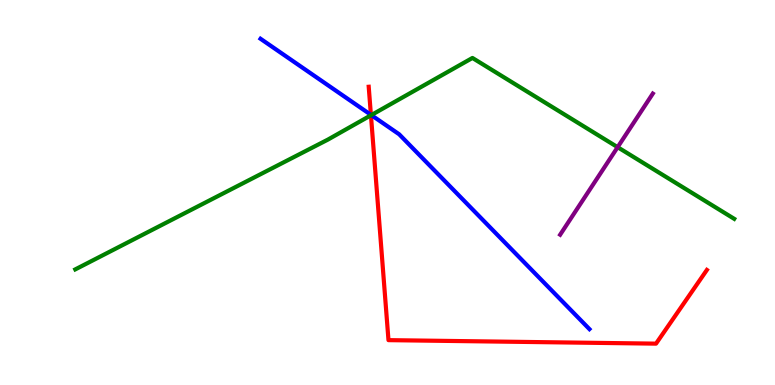[{'lines': ['blue', 'red'], 'intersections': [{'x': 4.79, 'y': 7.02}]}, {'lines': ['green', 'red'], 'intersections': [{'x': 4.79, 'y': 7.01}]}, {'lines': ['purple', 'red'], 'intersections': []}, {'lines': ['blue', 'green'], 'intersections': [{'x': 4.79, 'y': 7.01}]}, {'lines': ['blue', 'purple'], 'intersections': []}, {'lines': ['green', 'purple'], 'intersections': [{'x': 7.97, 'y': 6.18}]}]